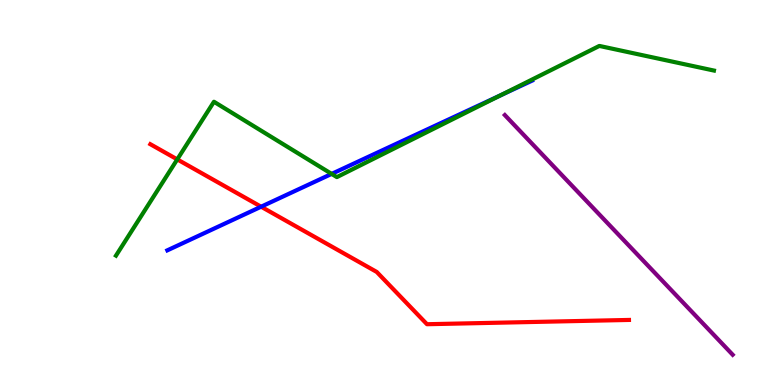[{'lines': ['blue', 'red'], 'intersections': [{'x': 3.37, 'y': 4.63}]}, {'lines': ['green', 'red'], 'intersections': [{'x': 2.29, 'y': 5.86}]}, {'lines': ['purple', 'red'], 'intersections': []}, {'lines': ['blue', 'green'], 'intersections': [{'x': 4.28, 'y': 5.48}, {'x': 6.46, 'y': 7.52}]}, {'lines': ['blue', 'purple'], 'intersections': []}, {'lines': ['green', 'purple'], 'intersections': []}]